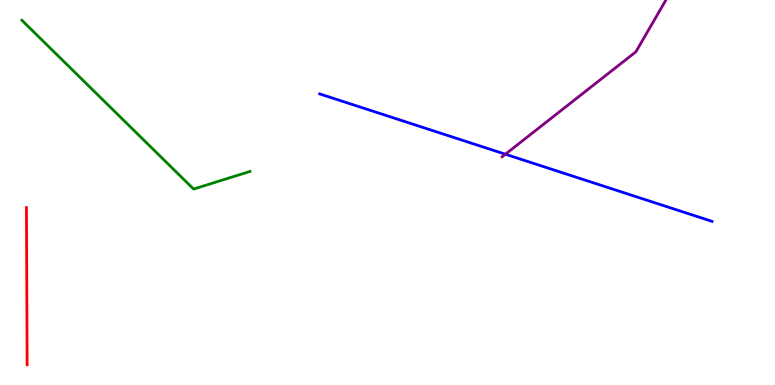[{'lines': ['blue', 'red'], 'intersections': []}, {'lines': ['green', 'red'], 'intersections': []}, {'lines': ['purple', 'red'], 'intersections': []}, {'lines': ['blue', 'green'], 'intersections': []}, {'lines': ['blue', 'purple'], 'intersections': [{'x': 6.52, 'y': 5.99}]}, {'lines': ['green', 'purple'], 'intersections': []}]